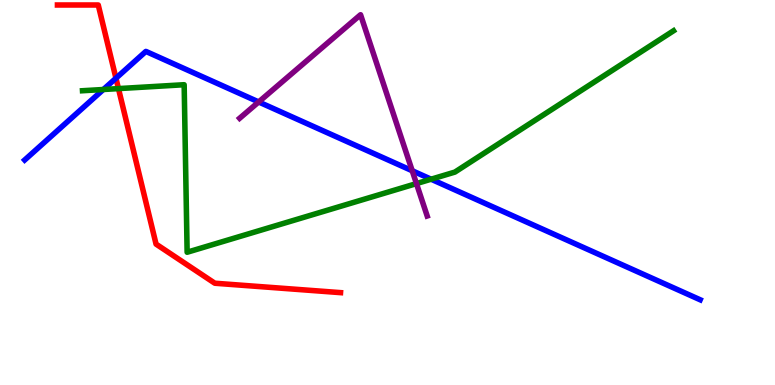[{'lines': ['blue', 'red'], 'intersections': [{'x': 1.5, 'y': 7.97}]}, {'lines': ['green', 'red'], 'intersections': [{'x': 1.53, 'y': 7.7}]}, {'lines': ['purple', 'red'], 'intersections': []}, {'lines': ['blue', 'green'], 'intersections': [{'x': 1.33, 'y': 7.68}, {'x': 5.56, 'y': 5.35}]}, {'lines': ['blue', 'purple'], 'intersections': [{'x': 3.34, 'y': 7.35}, {'x': 5.32, 'y': 5.57}]}, {'lines': ['green', 'purple'], 'intersections': [{'x': 5.37, 'y': 5.23}]}]